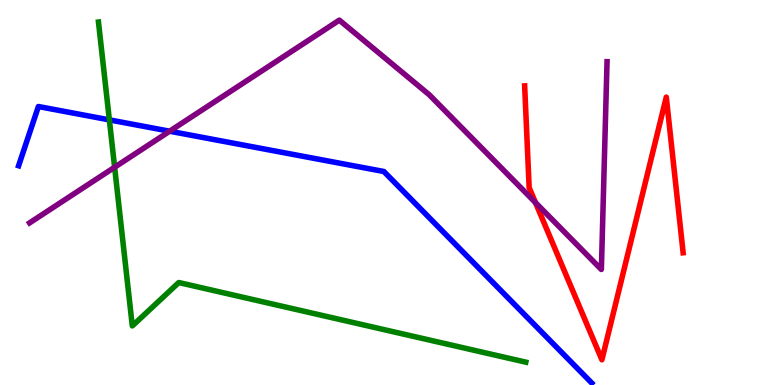[{'lines': ['blue', 'red'], 'intersections': []}, {'lines': ['green', 'red'], 'intersections': []}, {'lines': ['purple', 'red'], 'intersections': [{'x': 6.91, 'y': 4.74}]}, {'lines': ['blue', 'green'], 'intersections': [{'x': 1.41, 'y': 6.89}]}, {'lines': ['blue', 'purple'], 'intersections': [{'x': 2.19, 'y': 6.59}]}, {'lines': ['green', 'purple'], 'intersections': [{'x': 1.48, 'y': 5.66}]}]